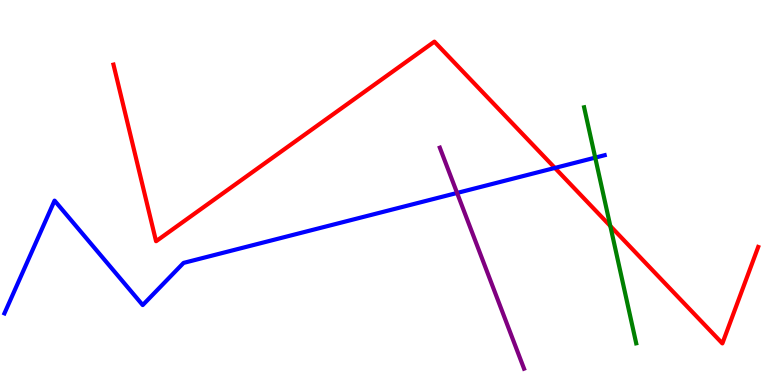[{'lines': ['blue', 'red'], 'intersections': [{'x': 7.16, 'y': 5.64}]}, {'lines': ['green', 'red'], 'intersections': [{'x': 7.87, 'y': 4.13}]}, {'lines': ['purple', 'red'], 'intersections': []}, {'lines': ['blue', 'green'], 'intersections': [{'x': 7.68, 'y': 5.91}]}, {'lines': ['blue', 'purple'], 'intersections': [{'x': 5.9, 'y': 4.99}]}, {'lines': ['green', 'purple'], 'intersections': []}]